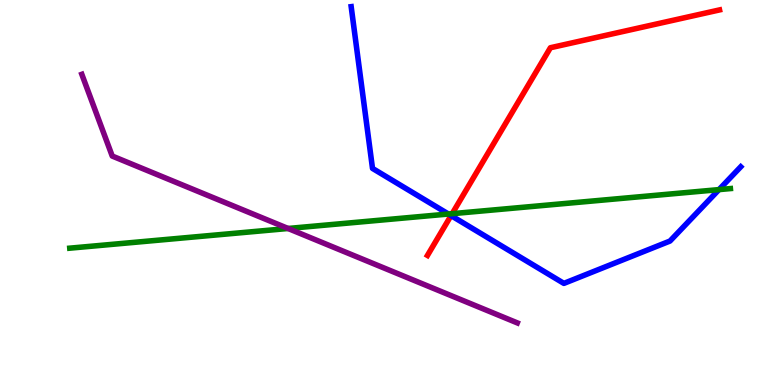[{'lines': ['blue', 'red'], 'intersections': [{'x': 5.82, 'y': 4.4}]}, {'lines': ['green', 'red'], 'intersections': [{'x': 5.83, 'y': 4.45}]}, {'lines': ['purple', 'red'], 'intersections': []}, {'lines': ['blue', 'green'], 'intersections': [{'x': 5.79, 'y': 4.44}, {'x': 9.28, 'y': 5.08}]}, {'lines': ['blue', 'purple'], 'intersections': []}, {'lines': ['green', 'purple'], 'intersections': [{'x': 3.72, 'y': 4.07}]}]